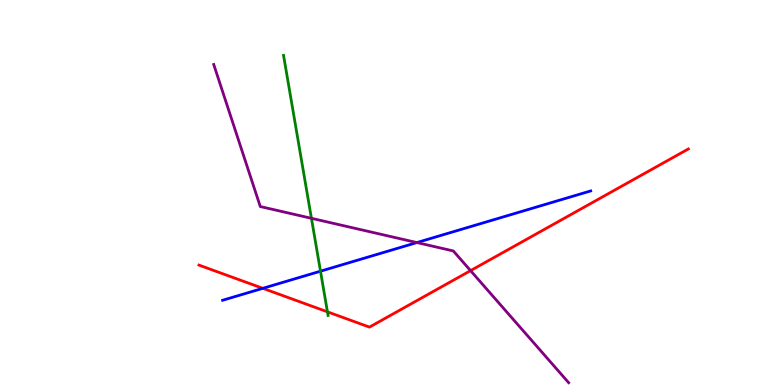[{'lines': ['blue', 'red'], 'intersections': [{'x': 3.39, 'y': 2.51}]}, {'lines': ['green', 'red'], 'intersections': [{'x': 4.23, 'y': 1.9}]}, {'lines': ['purple', 'red'], 'intersections': [{'x': 6.07, 'y': 2.97}]}, {'lines': ['blue', 'green'], 'intersections': [{'x': 4.14, 'y': 2.96}]}, {'lines': ['blue', 'purple'], 'intersections': [{'x': 5.38, 'y': 3.7}]}, {'lines': ['green', 'purple'], 'intersections': [{'x': 4.02, 'y': 4.33}]}]